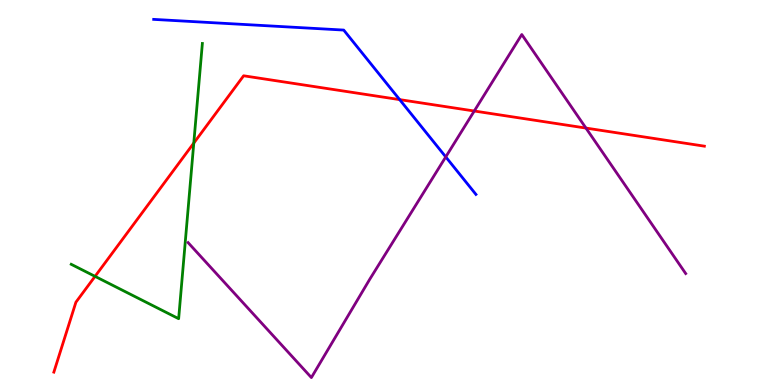[{'lines': ['blue', 'red'], 'intersections': [{'x': 5.16, 'y': 7.41}]}, {'lines': ['green', 'red'], 'intersections': [{'x': 1.23, 'y': 2.82}, {'x': 2.5, 'y': 6.28}]}, {'lines': ['purple', 'red'], 'intersections': [{'x': 6.12, 'y': 7.12}, {'x': 7.56, 'y': 6.67}]}, {'lines': ['blue', 'green'], 'intersections': []}, {'lines': ['blue', 'purple'], 'intersections': [{'x': 5.75, 'y': 5.92}]}, {'lines': ['green', 'purple'], 'intersections': []}]